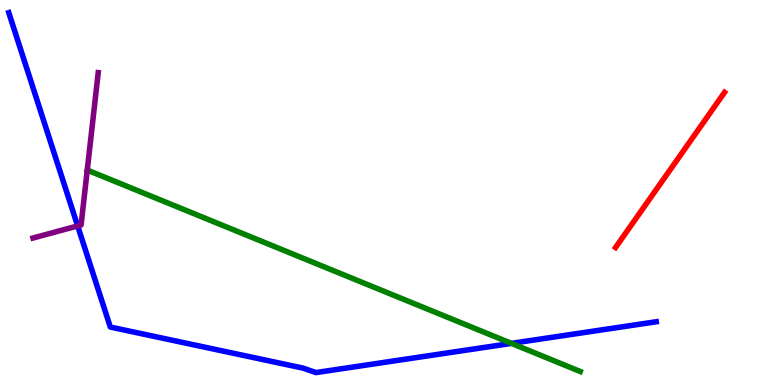[{'lines': ['blue', 'red'], 'intersections': []}, {'lines': ['green', 'red'], 'intersections': []}, {'lines': ['purple', 'red'], 'intersections': []}, {'lines': ['blue', 'green'], 'intersections': [{'x': 6.6, 'y': 1.08}]}, {'lines': ['blue', 'purple'], 'intersections': [{'x': 1.0, 'y': 4.13}]}, {'lines': ['green', 'purple'], 'intersections': []}]